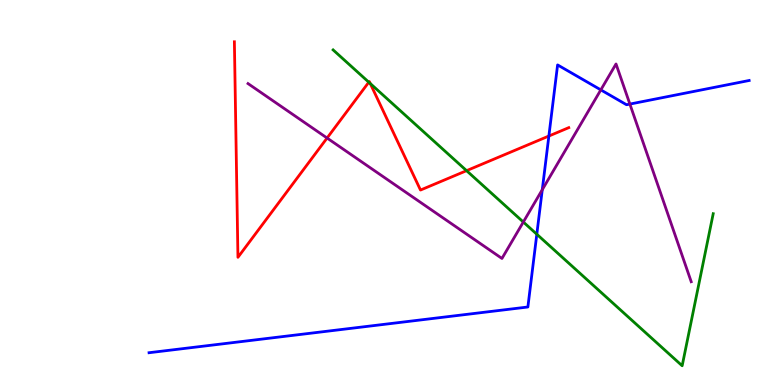[{'lines': ['blue', 'red'], 'intersections': [{'x': 7.08, 'y': 6.47}]}, {'lines': ['green', 'red'], 'intersections': [{'x': 4.76, 'y': 7.87}, {'x': 4.78, 'y': 7.83}, {'x': 6.02, 'y': 5.57}]}, {'lines': ['purple', 'red'], 'intersections': [{'x': 4.22, 'y': 6.41}]}, {'lines': ['blue', 'green'], 'intersections': [{'x': 6.93, 'y': 3.92}]}, {'lines': ['blue', 'purple'], 'intersections': [{'x': 7.0, 'y': 5.07}, {'x': 7.75, 'y': 7.67}, {'x': 8.13, 'y': 7.3}]}, {'lines': ['green', 'purple'], 'intersections': [{'x': 6.75, 'y': 4.23}]}]